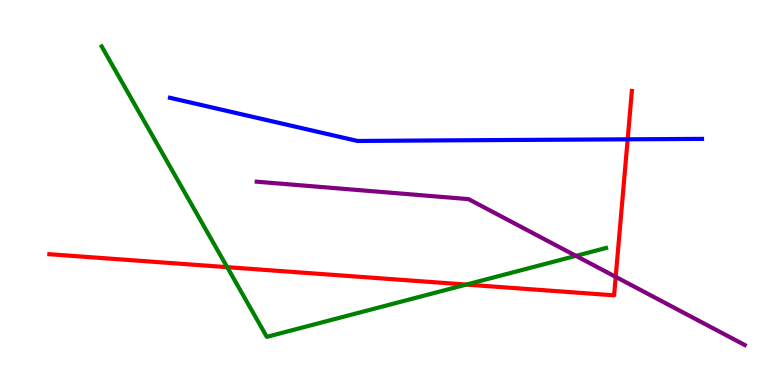[{'lines': ['blue', 'red'], 'intersections': [{'x': 8.1, 'y': 6.38}]}, {'lines': ['green', 'red'], 'intersections': [{'x': 2.93, 'y': 3.06}, {'x': 6.02, 'y': 2.61}]}, {'lines': ['purple', 'red'], 'intersections': [{'x': 7.94, 'y': 2.81}]}, {'lines': ['blue', 'green'], 'intersections': []}, {'lines': ['blue', 'purple'], 'intersections': []}, {'lines': ['green', 'purple'], 'intersections': [{'x': 7.43, 'y': 3.35}]}]